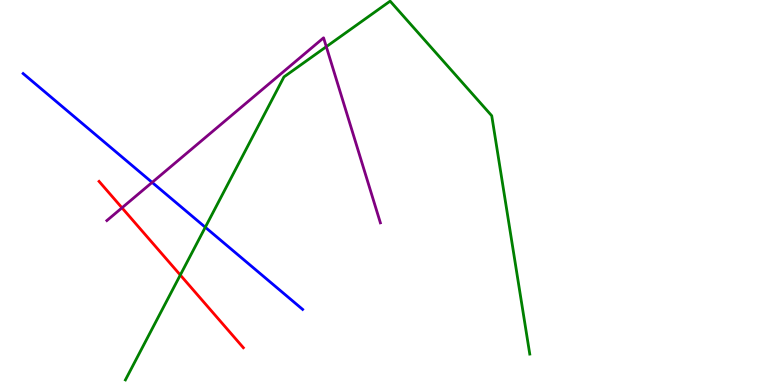[{'lines': ['blue', 'red'], 'intersections': []}, {'lines': ['green', 'red'], 'intersections': [{'x': 2.33, 'y': 2.86}]}, {'lines': ['purple', 'red'], 'intersections': [{'x': 1.57, 'y': 4.6}]}, {'lines': ['blue', 'green'], 'intersections': [{'x': 2.65, 'y': 4.1}]}, {'lines': ['blue', 'purple'], 'intersections': [{'x': 1.96, 'y': 5.26}]}, {'lines': ['green', 'purple'], 'intersections': [{'x': 4.21, 'y': 8.79}]}]